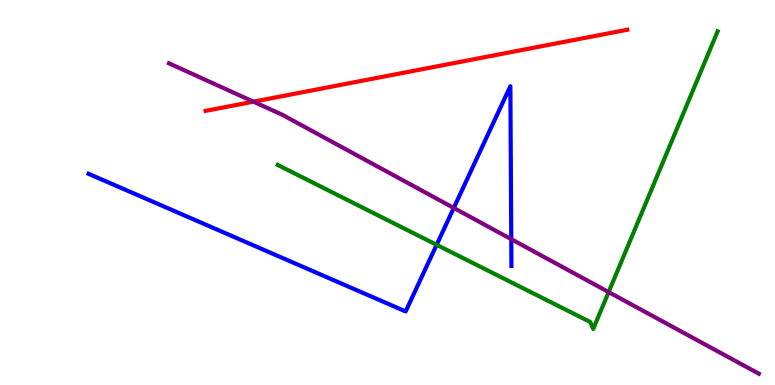[{'lines': ['blue', 'red'], 'intersections': []}, {'lines': ['green', 'red'], 'intersections': []}, {'lines': ['purple', 'red'], 'intersections': [{'x': 3.27, 'y': 7.36}]}, {'lines': ['blue', 'green'], 'intersections': [{'x': 5.63, 'y': 3.64}]}, {'lines': ['blue', 'purple'], 'intersections': [{'x': 5.86, 'y': 4.6}, {'x': 6.6, 'y': 3.79}]}, {'lines': ['green', 'purple'], 'intersections': [{'x': 7.85, 'y': 2.41}]}]